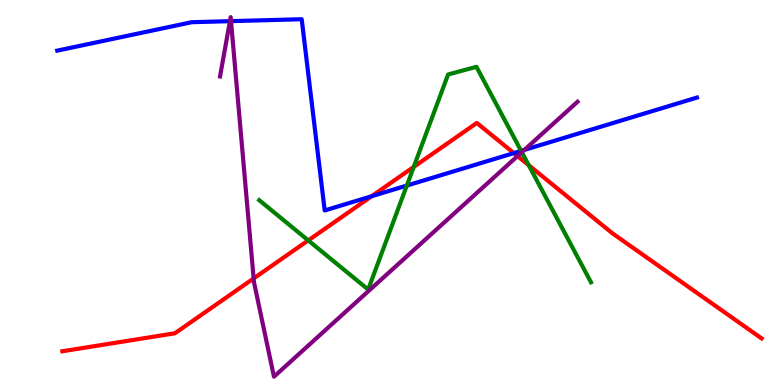[{'lines': ['blue', 'red'], 'intersections': [{'x': 4.8, 'y': 4.9}, {'x': 6.63, 'y': 6.02}]}, {'lines': ['green', 'red'], 'intersections': [{'x': 3.98, 'y': 3.76}, {'x': 5.34, 'y': 5.67}, {'x': 6.82, 'y': 5.71}]}, {'lines': ['purple', 'red'], 'intersections': [{'x': 3.27, 'y': 2.77}, {'x': 6.68, 'y': 5.95}]}, {'lines': ['blue', 'green'], 'intersections': [{'x': 5.25, 'y': 5.18}, {'x': 6.72, 'y': 6.08}]}, {'lines': ['blue', 'purple'], 'intersections': [{'x': 2.97, 'y': 9.45}, {'x': 2.98, 'y': 9.45}, {'x': 6.77, 'y': 6.11}]}, {'lines': ['green', 'purple'], 'intersections': [{'x': 6.73, 'y': 6.05}]}]